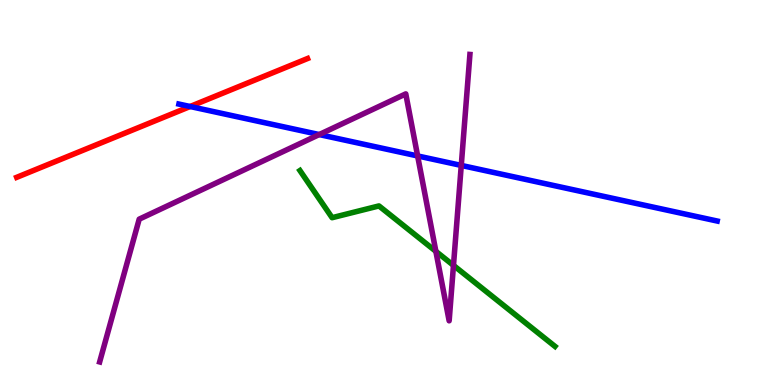[{'lines': ['blue', 'red'], 'intersections': [{'x': 2.45, 'y': 7.23}]}, {'lines': ['green', 'red'], 'intersections': []}, {'lines': ['purple', 'red'], 'intersections': []}, {'lines': ['blue', 'green'], 'intersections': []}, {'lines': ['blue', 'purple'], 'intersections': [{'x': 4.12, 'y': 6.5}, {'x': 5.39, 'y': 5.95}, {'x': 5.95, 'y': 5.7}]}, {'lines': ['green', 'purple'], 'intersections': [{'x': 5.62, 'y': 3.47}, {'x': 5.85, 'y': 3.11}]}]